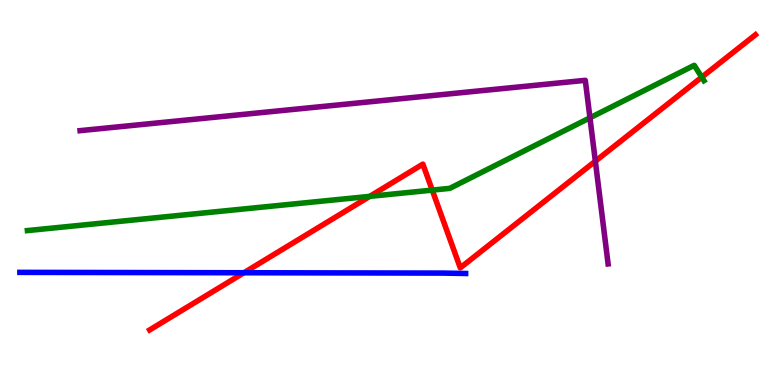[{'lines': ['blue', 'red'], 'intersections': [{'x': 3.15, 'y': 2.92}]}, {'lines': ['green', 'red'], 'intersections': [{'x': 4.77, 'y': 4.9}, {'x': 5.58, 'y': 5.06}, {'x': 9.05, 'y': 8.0}]}, {'lines': ['purple', 'red'], 'intersections': [{'x': 7.68, 'y': 5.81}]}, {'lines': ['blue', 'green'], 'intersections': []}, {'lines': ['blue', 'purple'], 'intersections': []}, {'lines': ['green', 'purple'], 'intersections': [{'x': 7.61, 'y': 6.94}]}]